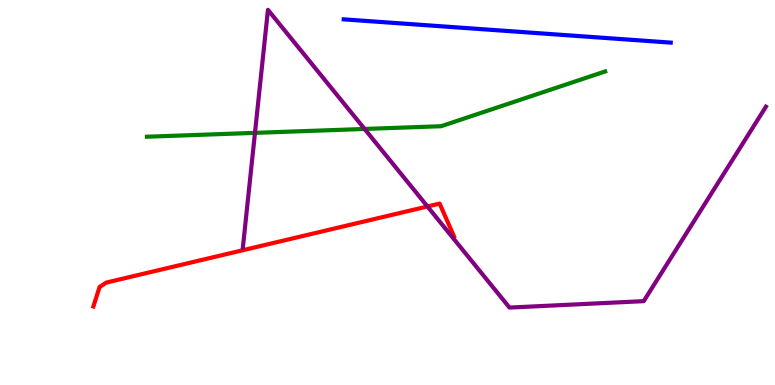[{'lines': ['blue', 'red'], 'intersections': []}, {'lines': ['green', 'red'], 'intersections': []}, {'lines': ['purple', 'red'], 'intersections': [{'x': 5.52, 'y': 4.64}]}, {'lines': ['blue', 'green'], 'intersections': []}, {'lines': ['blue', 'purple'], 'intersections': []}, {'lines': ['green', 'purple'], 'intersections': [{'x': 3.29, 'y': 6.55}, {'x': 4.7, 'y': 6.65}]}]